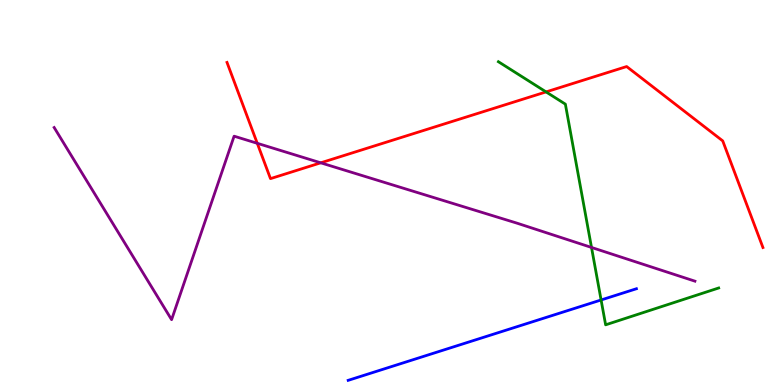[{'lines': ['blue', 'red'], 'intersections': []}, {'lines': ['green', 'red'], 'intersections': [{'x': 7.05, 'y': 7.61}]}, {'lines': ['purple', 'red'], 'intersections': [{'x': 3.32, 'y': 6.28}, {'x': 4.14, 'y': 5.77}]}, {'lines': ['blue', 'green'], 'intersections': [{'x': 7.76, 'y': 2.21}]}, {'lines': ['blue', 'purple'], 'intersections': []}, {'lines': ['green', 'purple'], 'intersections': [{'x': 7.63, 'y': 3.57}]}]